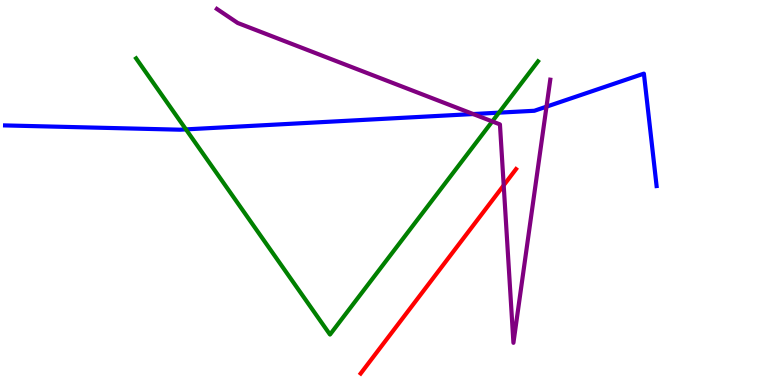[{'lines': ['blue', 'red'], 'intersections': []}, {'lines': ['green', 'red'], 'intersections': []}, {'lines': ['purple', 'red'], 'intersections': [{'x': 6.5, 'y': 5.19}]}, {'lines': ['blue', 'green'], 'intersections': [{'x': 2.4, 'y': 6.64}, {'x': 6.44, 'y': 7.07}]}, {'lines': ['blue', 'purple'], 'intersections': [{'x': 6.11, 'y': 7.04}, {'x': 7.05, 'y': 7.23}]}, {'lines': ['green', 'purple'], 'intersections': [{'x': 6.35, 'y': 6.85}]}]